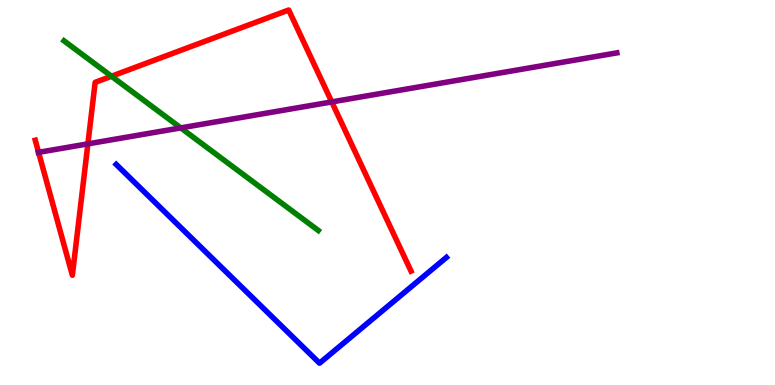[{'lines': ['blue', 'red'], 'intersections': []}, {'lines': ['green', 'red'], 'intersections': [{'x': 1.44, 'y': 8.02}]}, {'lines': ['purple', 'red'], 'intersections': [{'x': 0.498, 'y': 6.04}, {'x': 1.13, 'y': 6.26}, {'x': 4.28, 'y': 7.35}]}, {'lines': ['blue', 'green'], 'intersections': []}, {'lines': ['blue', 'purple'], 'intersections': []}, {'lines': ['green', 'purple'], 'intersections': [{'x': 2.33, 'y': 6.68}]}]